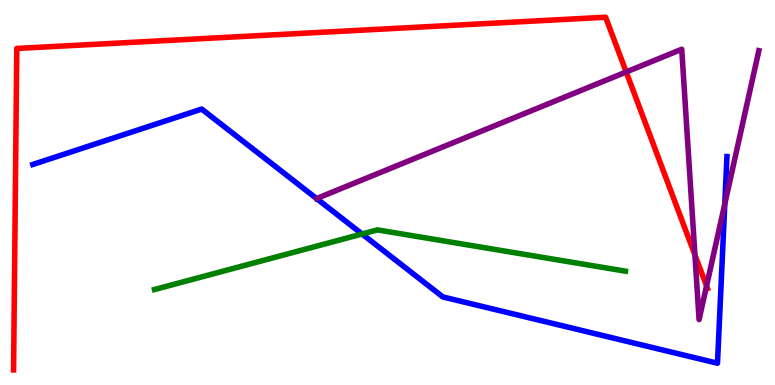[{'lines': ['blue', 'red'], 'intersections': []}, {'lines': ['green', 'red'], 'intersections': []}, {'lines': ['purple', 'red'], 'intersections': [{'x': 8.08, 'y': 8.13}, {'x': 8.97, 'y': 3.38}, {'x': 9.12, 'y': 2.57}]}, {'lines': ['blue', 'green'], 'intersections': [{'x': 4.67, 'y': 3.92}]}, {'lines': ['blue', 'purple'], 'intersections': [{'x': 9.35, 'y': 4.7}]}, {'lines': ['green', 'purple'], 'intersections': []}]